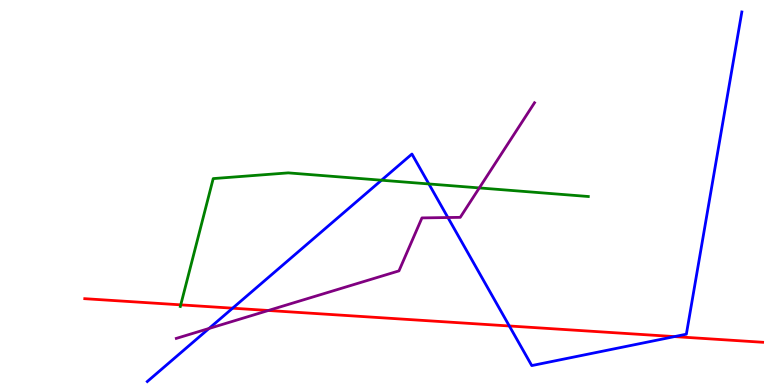[{'lines': ['blue', 'red'], 'intersections': [{'x': 3.0, 'y': 2.0}, {'x': 6.57, 'y': 1.53}, {'x': 8.7, 'y': 1.26}]}, {'lines': ['green', 'red'], 'intersections': [{'x': 2.33, 'y': 2.08}]}, {'lines': ['purple', 'red'], 'intersections': [{'x': 3.46, 'y': 1.94}]}, {'lines': ['blue', 'green'], 'intersections': [{'x': 4.92, 'y': 5.32}, {'x': 5.53, 'y': 5.22}]}, {'lines': ['blue', 'purple'], 'intersections': [{'x': 2.7, 'y': 1.47}, {'x': 5.78, 'y': 4.35}]}, {'lines': ['green', 'purple'], 'intersections': [{'x': 6.18, 'y': 5.12}]}]